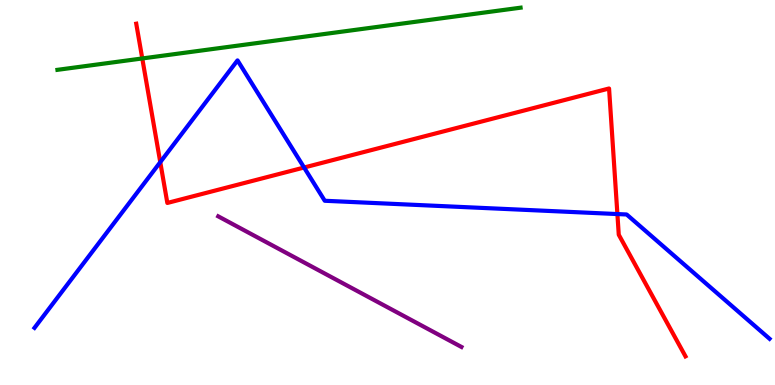[{'lines': ['blue', 'red'], 'intersections': [{'x': 2.07, 'y': 5.79}, {'x': 3.92, 'y': 5.65}, {'x': 7.97, 'y': 4.44}]}, {'lines': ['green', 'red'], 'intersections': [{'x': 1.84, 'y': 8.48}]}, {'lines': ['purple', 'red'], 'intersections': []}, {'lines': ['blue', 'green'], 'intersections': []}, {'lines': ['blue', 'purple'], 'intersections': []}, {'lines': ['green', 'purple'], 'intersections': []}]